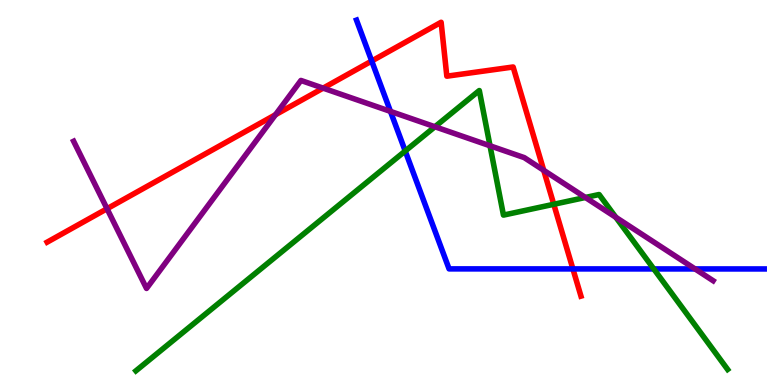[{'lines': ['blue', 'red'], 'intersections': [{'x': 4.8, 'y': 8.42}, {'x': 7.39, 'y': 3.02}]}, {'lines': ['green', 'red'], 'intersections': [{'x': 7.15, 'y': 4.69}]}, {'lines': ['purple', 'red'], 'intersections': [{'x': 1.38, 'y': 4.58}, {'x': 3.55, 'y': 7.02}, {'x': 4.17, 'y': 7.71}, {'x': 7.02, 'y': 5.58}]}, {'lines': ['blue', 'green'], 'intersections': [{'x': 5.23, 'y': 6.08}, {'x': 8.44, 'y': 3.01}]}, {'lines': ['blue', 'purple'], 'intersections': [{'x': 5.04, 'y': 7.11}, {'x': 8.97, 'y': 3.01}]}, {'lines': ['green', 'purple'], 'intersections': [{'x': 5.61, 'y': 6.71}, {'x': 6.32, 'y': 6.21}, {'x': 7.55, 'y': 4.87}, {'x': 7.95, 'y': 4.36}]}]